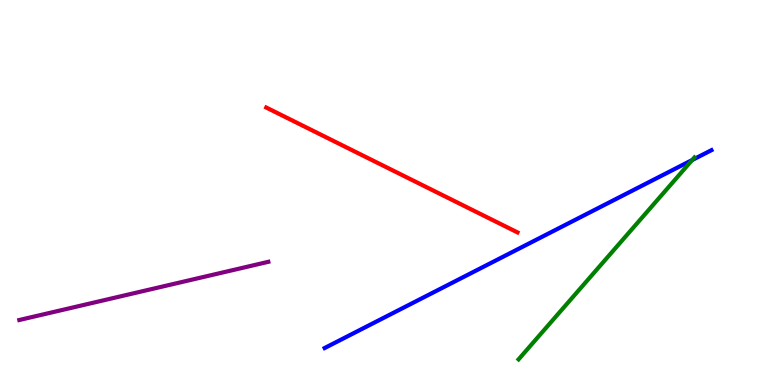[{'lines': ['blue', 'red'], 'intersections': []}, {'lines': ['green', 'red'], 'intersections': []}, {'lines': ['purple', 'red'], 'intersections': []}, {'lines': ['blue', 'green'], 'intersections': [{'x': 8.93, 'y': 5.84}]}, {'lines': ['blue', 'purple'], 'intersections': []}, {'lines': ['green', 'purple'], 'intersections': []}]